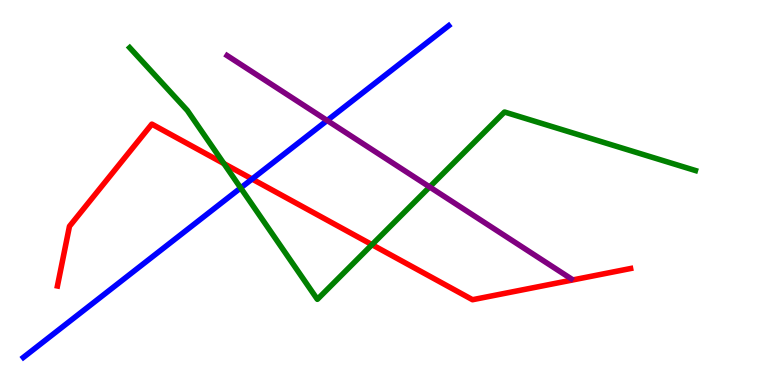[{'lines': ['blue', 'red'], 'intersections': [{'x': 3.25, 'y': 5.35}]}, {'lines': ['green', 'red'], 'intersections': [{'x': 2.89, 'y': 5.75}, {'x': 4.8, 'y': 3.65}]}, {'lines': ['purple', 'red'], 'intersections': []}, {'lines': ['blue', 'green'], 'intersections': [{'x': 3.11, 'y': 5.12}]}, {'lines': ['blue', 'purple'], 'intersections': [{'x': 4.22, 'y': 6.87}]}, {'lines': ['green', 'purple'], 'intersections': [{'x': 5.54, 'y': 5.14}]}]